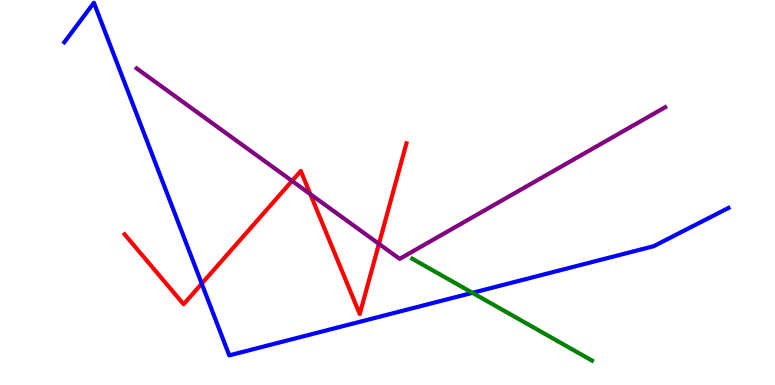[{'lines': ['blue', 'red'], 'intersections': [{'x': 2.6, 'y': 2.63}]}, {'lines': ['green', 'red'], 'intersections': []}, {'lines': ['purple', 'red'], 'intersections': [{'x': 3.77, 'y': 5.3}, {'x': 4.0, 'y': 4.96}, {'x': 4.89, 'y': 3.67}]}, {'lines': ['blue', 'green'], 'intersections': [{'x': 6.1, 'y': 2.39}]}, {'lines': ['blue', 'purple'], 'intersections': []}, {'lines': ['green', 'purple'], 'intersections': []}]